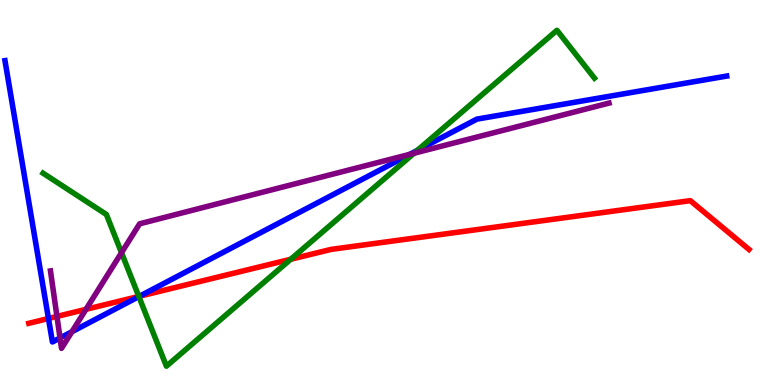[{'lines': ['blue', 'red'], 'intersections': [{'x': 0.625, 'y': 1.73}, {'x': 1.8, 'y': 2.31}]}, {'lines': ['green', 'red'], 'intersections': [{'x': 1.79, 'y': 2.3}, {'x': 3.75, 'y': 3.27}]}, {'lines': ['purple', 'red'], 'intersections': [{'x': 0.735, 'y': 1.78}, {'x': 1.11, 'y': 1.97}]}, {'lines': ['blue', 'green'], 'intersections': [{'x': 1.79, 'y': 2.3}, {'x': 5.38, 'y': 6.09}]}, {'lines': ['blue', 'purple'], 'intersections': [{'x': 0.775, 'y': 1.22}, {'x': 0.928, 'y': 1.38}, {'x': 5.29, 'y': 5.99}]}, {'lines': ['green', 'purple'], 'intersections': [{'x': 1.57, 'y': 3.44}, {'x': 5.34, 'y': 6.02}]}]